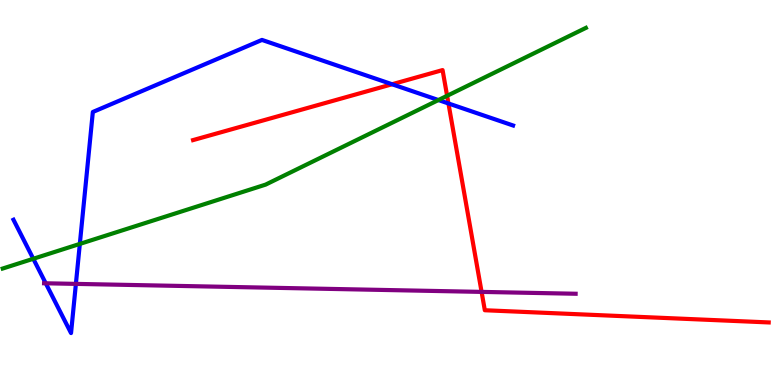[{'lines': ['blue', 'red'], 'intersections': [{'x': 5.06, 'y': 7.81}, {'x': 5.79, 'y': 7.31}]}, {'lines': ['green', 'red'], 'intersections': [{'x': 5.77, 'y': 7.51}]}, {'lines': ['purple', 'red'], 'intersections': [{'x': 6.21, 'y': 2.42}]}, {'lines': ['blue', 'green'], 'intersections': [{'x': 0.43, 'y': 3.28}, {'x': 1.03, 'y': 3.66}, {'x': 5.66, 'y': 7.4}]}, {'lines': ['blue', 'purple'], 'intersections': [{'x': 0.59, 'y': 2.64}, {'x': 0.979, 'y': 2.63}]}, {'lines': ['green', 'purple'], 'intersections': []}]